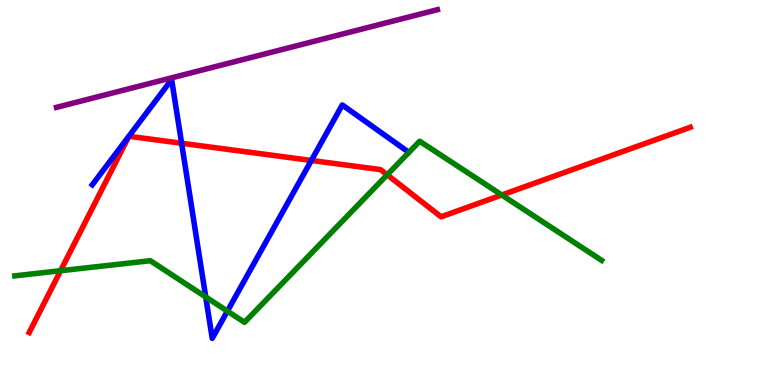[{'lines': ['blue', 'red'], 'intersections': [{'x': 2.34, 'y': 6.28}, {'x': 4.02, 'y': 5.83}]}, {'lines': ['green', 'red'], 'intersections': [{'x': 0.782, 'y': 2.97}, {'x': 5.0, 'y': 5.46}, {'x': 6.47, 'y': 4.94}]}, {'lines': ['purple', 'red'], 'intersections': []}, {'lines': ['blue', 'green'], 'intersections': [{'x': 2.65, 'y': 2.29}, {'x': 2.93, 'y': 1.92}]}, {'lines': ['blue', 'purple'], 'intersections': []}, {'lines': ['green', 'purple'], 'intersections': []}]